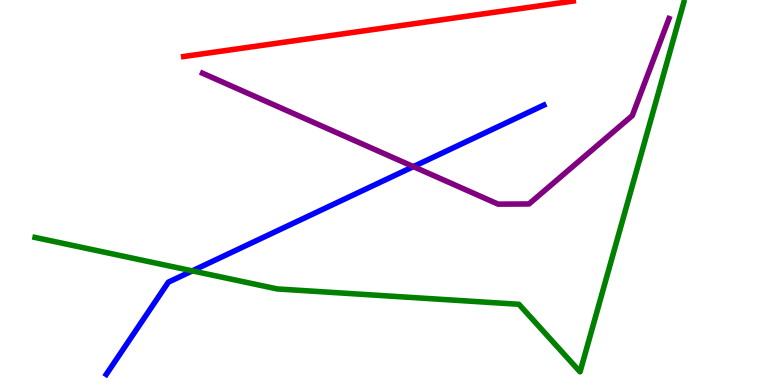[{'lines': ['blue', 'red'], 'intersections': []}, {'lines': ['green', 'red'], 'intersections': []}, {'lines': ['purple', 'red'], 'intersections': []}, {'lines': ['blue', 'green'], 'intersections': [{'x': 2.48, 'y': 2.96}]}, {'lines': ['blue', 'purple'], 'intersections': [{'x': 5.33, 'y': 5.67}]}, {'lines': ['green', 'purple'], 'intersections': []}]